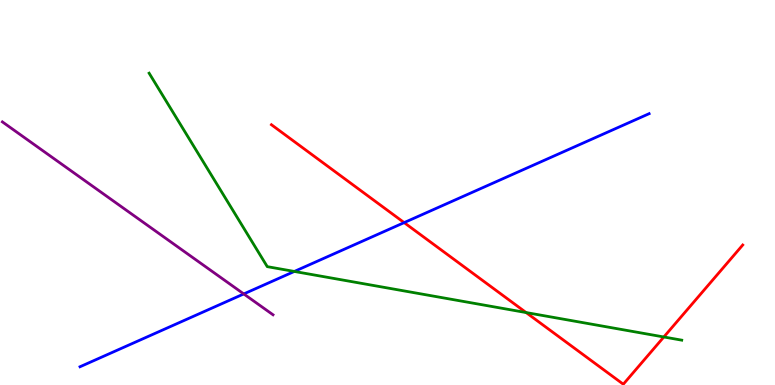[{'lines': ['blue', 'red'], 'intersections': [{'x': 5.21, 'y': 4.22}]}, {'lines': ['green', 'red'], 'intersections': [{'x': 6.79, 'y': 1.88}, {'x': 8.57, 'y': 1.25}]}, {'lines': ['purple', 'red'], 'intersections': []}, {'lines': ['blue', 'green'], 'intersections': [{'x': 3.8, 'y': 2.95}]}, {'lines': ['blue', 'purple'], 'intersections': [{'x': 3.15, 'y': 2.37}]}, {'lines': ['green', 'purple'], 'intersections': []}]